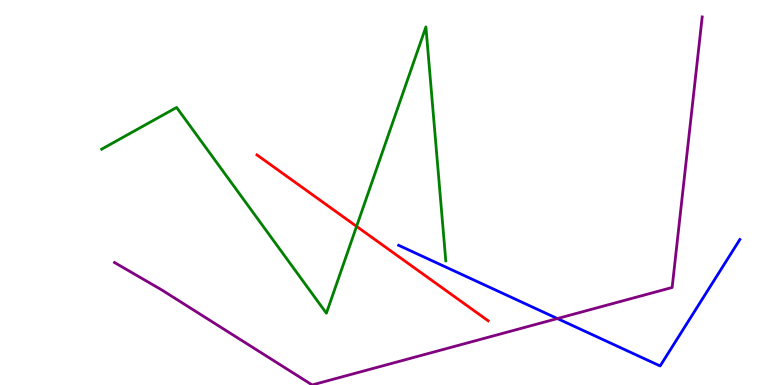[{'lines': ['blue', 'red'], 'intersections': []}, {'lines': ['green', 'red'], 'intersections': [{'x': 4.6, 'y': 4.12}]}, {'lines': ['purple', 'red'], 'intersections': []}, {'lines': ['blue', 'green'], 'intersections': []}, {'lines': ['blue', 'purple'], 'intersections': [{'x': 7.19, 'y': 1.73}]}, {'lines': ['green', 'purple'], 'intersections': []}]